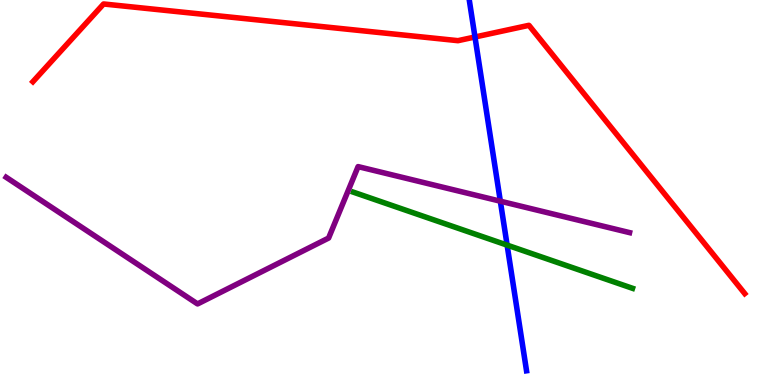[{'lines': ['blue', 'red'], 'intersections': [{'x': 6.13, 'y': 9.04}]}, {'lines': ['green', 'red'], 'intersections': []}, {'lines': ['purple', 'red'], 'intersections': []}, {'lines': ['blue', 'green'], 'intersections': [{'x': 6.54, 'y': 3.63}]}, {'lines': ['blue', 'purple'], 'intersections': [{'x': 6.46, 'y': 4.77}]}, {'lines': ['green', 'purple'], 'intersections': []}]